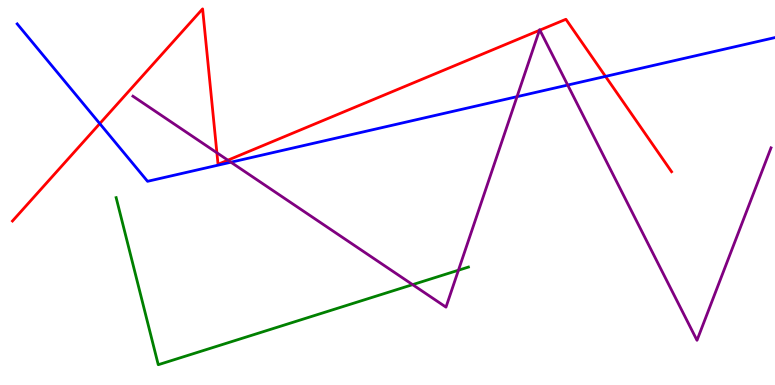[{'lines': ['blue', 'red'], 'intersections': [{'x': 1.29, 'y': 6.79}, {'x': 7.81, 'y': 8.02}]}, {'lines': ['green', 'red'], 'intersections': []}, {'lines': ['purple', 'red'], 'intersections': [{'x': 2.8, 'y': 6.03}, {'x': 2.94, 'y': 5.84}, {'x': 6.96, 'y': 9.21}, {'x': 6.97, 'y': 9.22}]}, {'lines': ['blue', 'green'], 'intersections': []}, {'lines': ['blue', 'purple'], 'intersections': [{'x': 2.98, 'y': 5.79}, {'x': 6.67, 'y': 7.49}, {'x': 7.33, 'y': 7.79}]}, {'lines': ['green', 'purple'], 'intersections': [{'x': 5.32, 'y': 2.61}, {'x': 5.92, 'y': 2.98}]}]